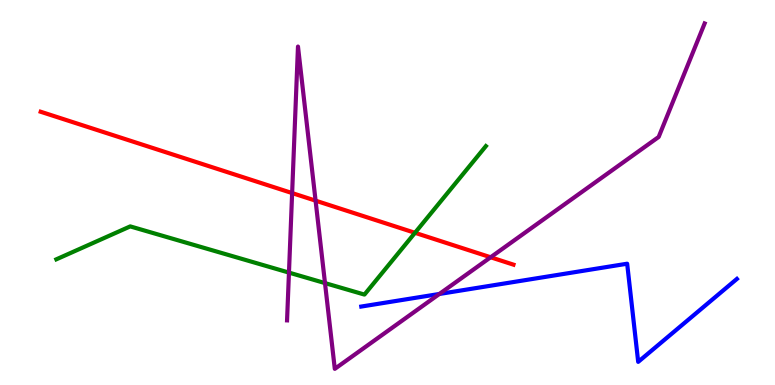[{'lines': ['blue', 'red'], 'intersections': []}, {'lines': ['green', 'red'], 'intersections': [{'x': 5.35, 'y': 3.95}]}, {'lines': ['purple', 'red'], 'intersections': [{'x': 3.77, 'y': 4.99}, {'x': 4.07, 'y': 4.79}, {'x': 6.33, 'y': 3.32}]}, {'lines': ['blue', 'green'], 'intersections': []}, {'lines': ['blue', 'purple'], 'intersections': [{'x': 5.67, 'y': 2.36}]}, {'lines': ['green', 'purple'], 'intersections': [{'x': 3.73, 'y': 2.92}, {'x': 4.19, 'y': 2.65}]}]